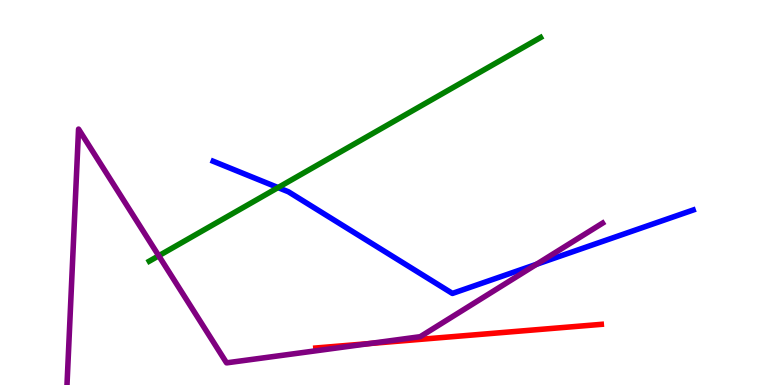[{'lines': ['blue', 'red'], 'intersections': []}, {'lines': ['green', 'red'], 'intersections': []}, {'lines': ['purple', 'red'], 'intersections': [{'x': 4.77, 'y': 1.08}]}, {'lines': ['blue', 'green'], 'intersections': [{'x': 3.59, 'y': 5.13}]}, {'lines': ['blue', 'purple'], 'intersections': [{'x': 6.92, 'y': 3.13}]}, {'lines': ['green', 'purple'], 'intersections': [{'x': 2.05, 'y': 3.36}]}]